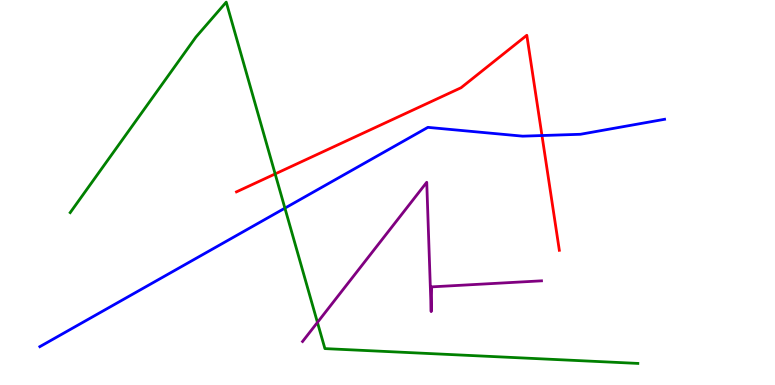[{'lines': ['blue', 'red'], 'intersections': [{'x': 6.99, 'y': 6.48}]}, {'lines': ['green', 'red'], 'intersections': [{'x': 3.55, 'y': 5.48}]}, {'lines': ['purple', 'red'], 'intersections': []}, {'lines': ['blue', 'green'], 'intersections': [{'x': 3.68, 'y': 4.59}]}, {'lines': ['blue', 'purple'], 'intersections': []}, {'lines': ['green', 'purple'], 'intersections': [{'x': 4.1, 'y': 1.63}]}]